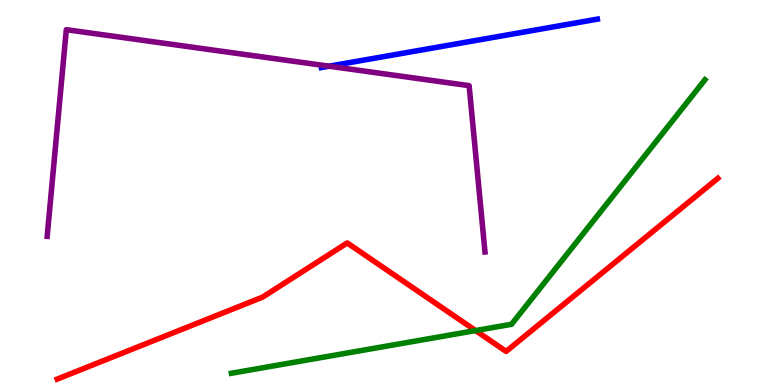[{'lines': ['blue', 'red'], 'intersections': []}, {'lines': ['green', 'red'], 'intersections': [{'x': 6.14, 'y': 1.41}]}, {'lines': ['purple', 'red'], 'intersections': []}, {'lines': ['blue', 'green'], 'intersections': []}, {'lines': ['blue', 'purple'], 'intersections': [{'x': 4.25, 'y': 8.28}]}, {'lines': ['green', 'purple'], 'intersections': []}]